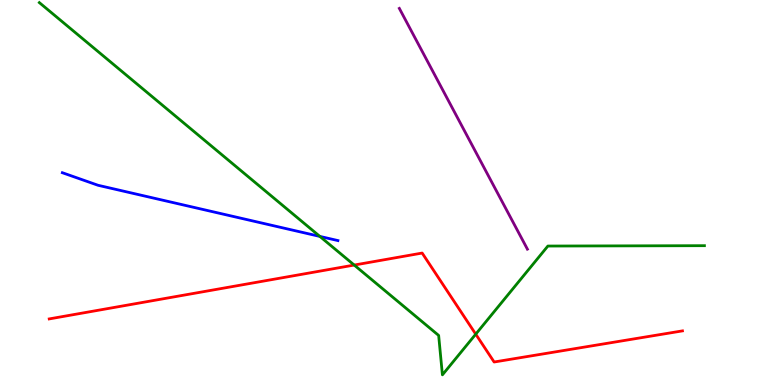[{'lines': ['blue', 'red'], 'intersections': []}, {'lines': ['green', 'red'], 'intersections': [{'x': 4.57, 'y': 3.12}, {'x': 6.14, 'y': 1.32}]}, {'lines': ['purple', 'red'], 'intersections': []}, {'lines': ['blue', 'green'], 'intersections': [{'x': 4.13, 'y': 3.86}]}, {'lines': ['blue', 'purple'], 'intersections': []}, {'lines': ['green', 'purple'], 'intersections': []}]